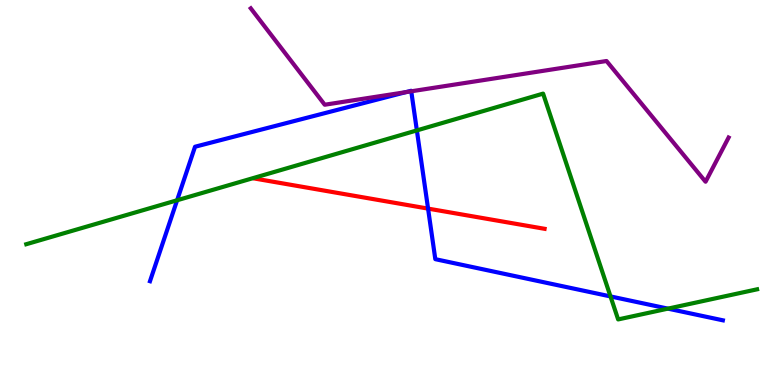[{'lines': ['blue', 'red'], 'intersections': [{'x': 5.52, 'y': 4.58}]}, {'lines': ['green', 'red'], 'intersections': []}, {'lines': ['purple', 'red'], 'intersections': []}, {'lines': ['blue', 'green'], 'intersections': [{'x': 2.29, 'y': 4.8}, {'x': 5.38, 'y': 6.61}, {'x': 7.88, 'y': 2.3}, {'x': 8.62, 'y': 1.98}]}, {'lines': ['blue', 'purple'], 'intersections': [{'x': 5.24, 'y': 7.61}, {'x': 5.31, 'y': 7.63}]}, {'lines': ['green', 'purple'], 'intersections': []}]